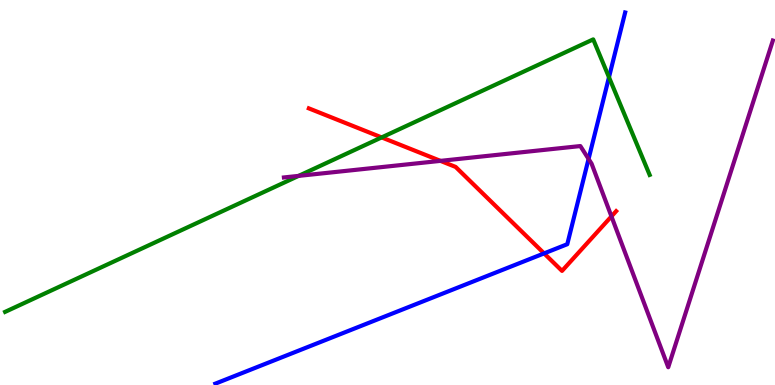[{'lines': ['blue', 'red'], 'intersections': [{'x': 7.02, 'y': 3.42}]}, {'lines': ['green', 'red'], 'intersections': [{'x': 4.92, 'y': 6.43}]}, {'lines': ['purple', 'red'], 'intersections': [{'x': 5.68, 'y': 5.82}, {'x': 7.89, 'y': 4.38}]}, {'lines': ['blue', 'green'], 'intersections': [{'x': 7.86, 'y': 7.99}]}, {'lines': ['blue', 'purple'], 'intersections': [{'x': 7.59, 'y': 5.87}]}, {'lines': ['green', 'purple'], 'intersections': [{'x': 3.85, 'y': 5.43}]}]